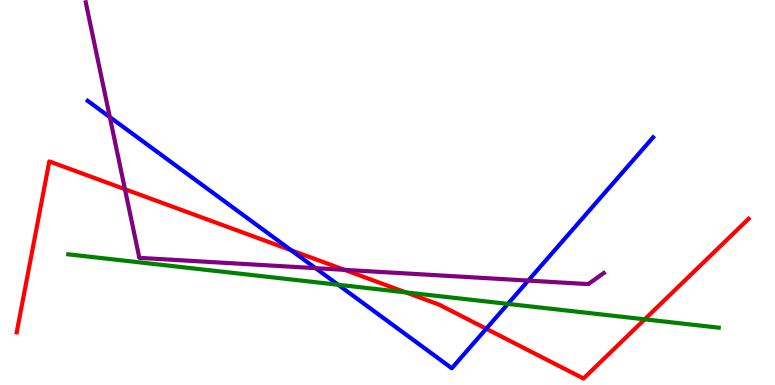[{'lines': ['blue', 'red'], 'intersections': [{'x': 3.76, 'y': 3.5}, {'x': 6.27, 'y': 1.46}]}, {'lines': ['green', 'red'], 'intersections': [{'x': 5.24, 'y': 2.41}, {'x': 8.32, 'y': 1.71}]}, {'lines': ['purple', 'red'], 'intersections': [{'x': 1.61, 'y': 5.09}, {'x': 4.44, 'y': 2.99}]}, {'lines': ['blue', 'green'], 'intersections': [{'x': 4.36, 'y': 2.6}, {'x': 6.55, 'y': 2.11}]}, {'lines': ['blue', 'purple'], 'intersections': [{'x': 1.42, 'y': 6.96}, {'x': 4.07, 'y': 3.03}, {'x': 6.82, 'y': 2.71}]}, {'lines': ['green', 'purple'], 'intersections': []}]